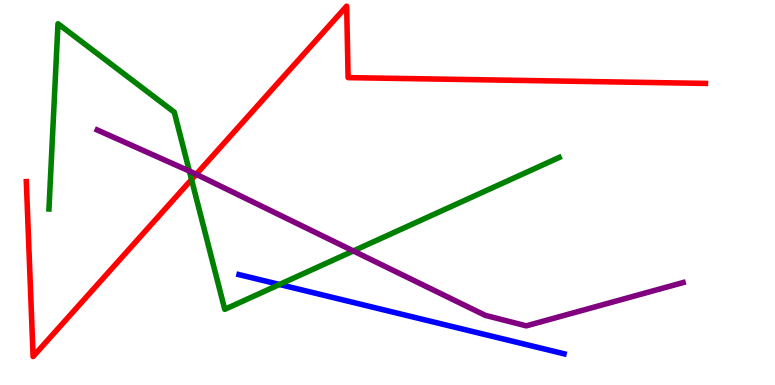[{'lines': ['blue', 'red'], 'intersections': []}, {'lines': ['green', 'red'], 'intersections': [{'x': 2.47, 'y': 5.34}]}, {'lines': ['purple', 'red'], 'intersections': [{'x': 2.53, 'y': 5.47}]}, {'lines': ['blue', 'green'], 'intersections': [{'x': 3.61, 'y': 2.61}]}, {'lines': ['blue', 'purple'], 'intersections': []}, {'lines': ['green', 'purple'], 'intersections': [{'x': 2.44, 'y': 5.56}, {'x': 4.56, 'y': 3.48}]}]